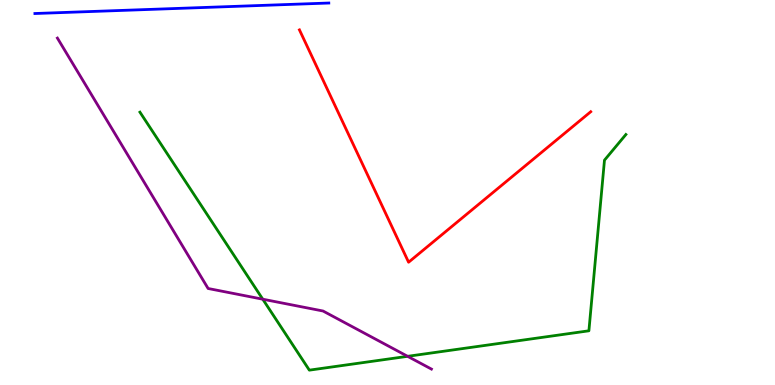[{'lines': ['blue', 'red'], 'intersections': []}, {'lines': ['green', 'red'], 'intersections': []}, {'lines': ['purple', 'red'], 'intersections': []}, {'lines': ['blue', 'green'], 'intersections': []}, {'lines': ['blue', 'purple'], 'intersections': []}, {'lines': ['green', 'purple'], 'intersections': [{'x': 3.39, 'y': 2.23}, {'x': 5.26, 'y': 0.745}]}]